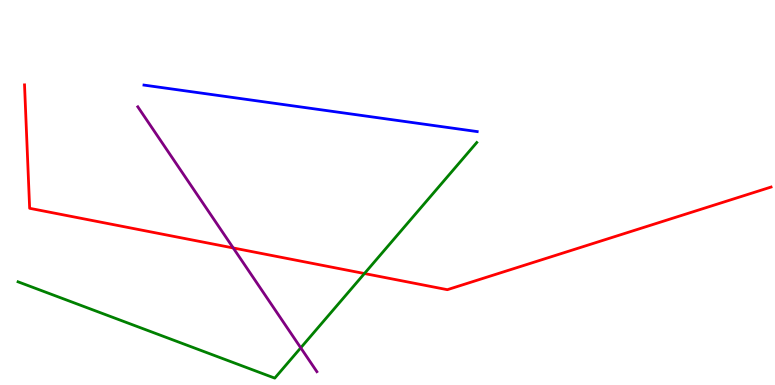[{'lines': ['blue', 'red'], 'intersections': []}, {'lines': ['green', 'red'], 'intersections': [{'x': 4.7, 'y': 2.9}]}, {'lines': ['purple', 'red'], 'intersections': [{'x': 3.01, 'y': 3.56}]}, {'lines': ['blue', 'green'], 'intersections': []}, {'lines': ['blue', 'purple'], 'intersections': []}, {'lines': ['green', 'purple'], 'intersections': [{'x': 3.88, 'y': 0.966}]}]